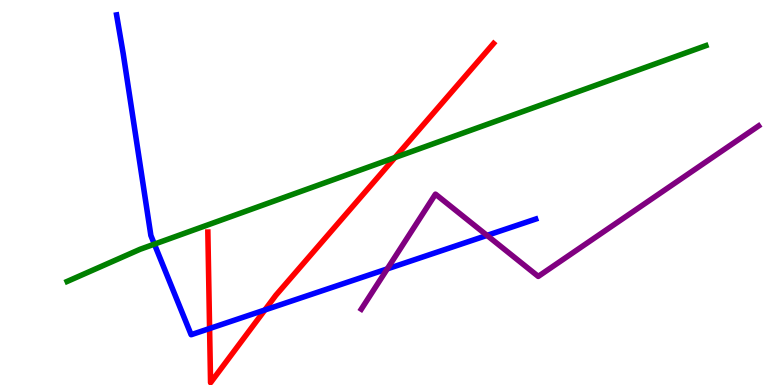[{'lines': ['blue', 'red'], 'intersections': [{'x': 2.7, 'y': 1.47}, {'x': 3.42, 'y': 1.95}]}, {'lines': ['green', 'red'], 'intersections': [{'x': 5.1, 'y': 5.91}]}, {'lines': ['purple', 'red'], 'intersections': []}, {'lines': ['blue', 'green'], 'intersections': [{'x': 1.99, 'y': 3.66}]}, {'lines': ['blue', 'purple'], 'intersections': [{'x': 5.0, 'y': 3.02}, {'x': 6.28, 'y': 3.89}]}, {'lines': ['green', 'purple'], 'intersections': []}]